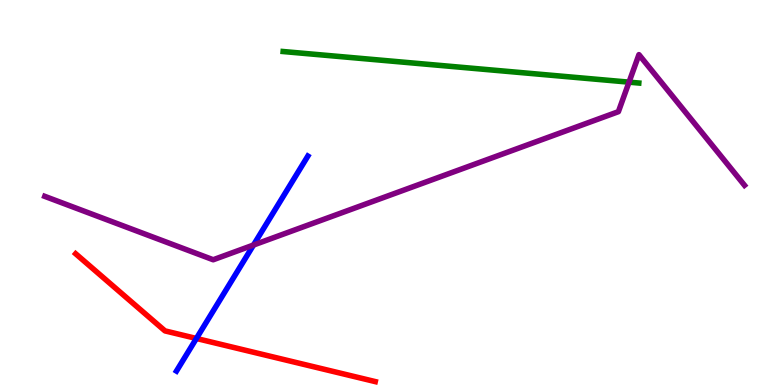[{'lines': ['blue', 'red'], 'intersections': [{'x': 2.53, 'y': 1.21}]}, {'lines': ['green', 'red'], 'intersections': []}, {'lines': ['purple', 'red'], 'intersections': []}, {'lines': ['blue', 'green'], 'intersections': []}, {'lines': ['blue', 'purple'], 'intersections': [{'x': 3.27, 'y': 3.64}]}, {'lines': ['green', 'purple'], 'intersections': [{'x': 8.12, 'y': 7.87}]}]